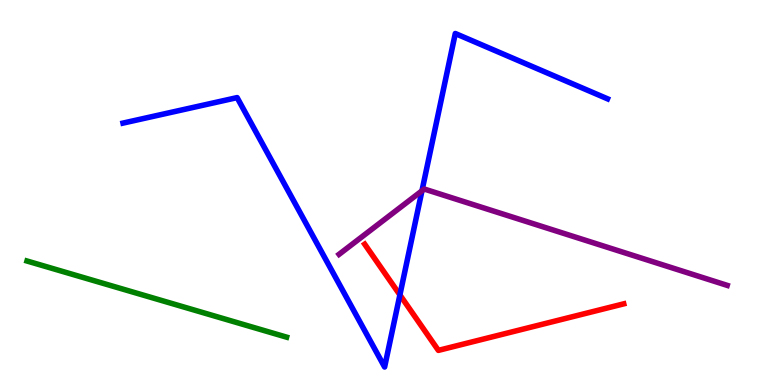[{'lines': ['blue', 'red'], 'intersections': [{'x': 5.16, 'y': 2.34}]}, {'lines': ['green', 'red'], 'intersections': []}, {'lines': ['purple', 'red'], 'intersections': []}, {'lines': ['blue', 'green'], 'intersections': []}, {'lines': ['blue', 'purple'], 'intersections': [{'x': 5.44, 'y': 5.04}]}, {'lines': ['green', 'purple'], 'intersections': []}]